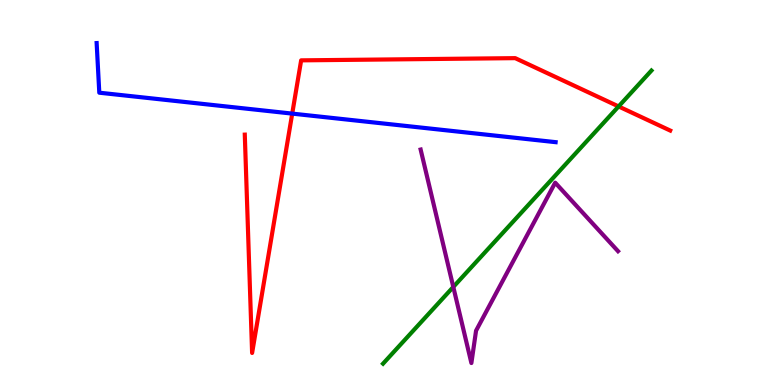[{'lines': ['blue', 'red'], 'intersections': [{'x': 3.77, 'y': 7.05}]}, {'lines': ['green', 'red'], 'intersections': [{'x': 7.98, 'y': 7.24}]}, {'lines': ['purple', 'red'], 'intersections': []}, {'lines': ['blue', 'green'], 'intersections': []}, {'lines': ['blue', 'purple'], 'intersections': []}, {'lines': ['green', 'purple'], 'intersections': [{'x': 5.85, 'y': 2.55}]}]